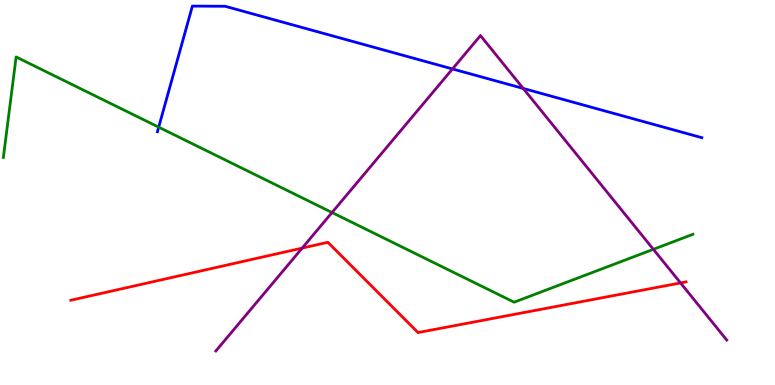[{'lines': ['blue', 'red'], 'intersections': []}, {'lines': ['green', 'red'], 'intersections': []}, {'lines': ['purple', 'red'], 'intersections': [{'x': 3.9, 'y': 3.56}, {'x': 8.78, 'y': 2.65}]}, {'lines': ['blue', 'green'], 'intersections': [{'x': 2.05, 'y': 6.7}]}, {'lines': ['blue', 'purple'], 'intersections': [{'x': 5.84, 'y': 8.21}, {'x': 6.75, 'y': 7.7}]}, {'lines': ['green', 'purple'], 'intersections': [{'x': 4.28, 'y': 4.48}, {'x': 8.43, 'y': 3.52}]}]